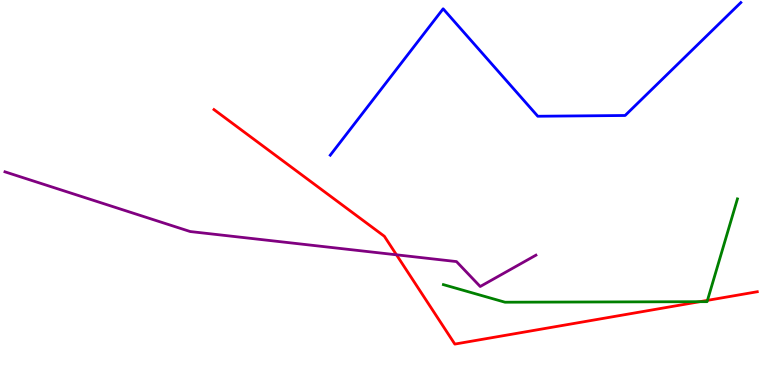[{'lines': ['blue', 'red'], 'intersections': []}, {'lines': ['green', 'red'], 'intersections': [{'x': 9.03, 'y': 2.16}, {'x': 9.13, 'y': 2.2}]}, {'lines': ['purple', 'red'], 'intersections': [{'x': 5.12, 'y': 3.38}]}, {'lines': ['blue', 'green'], 'intersections': []}, {'lines': ['blue', 'purple'], 'intersections': []}, {'lines': ['green', 'purple'], 'intersections': []}]